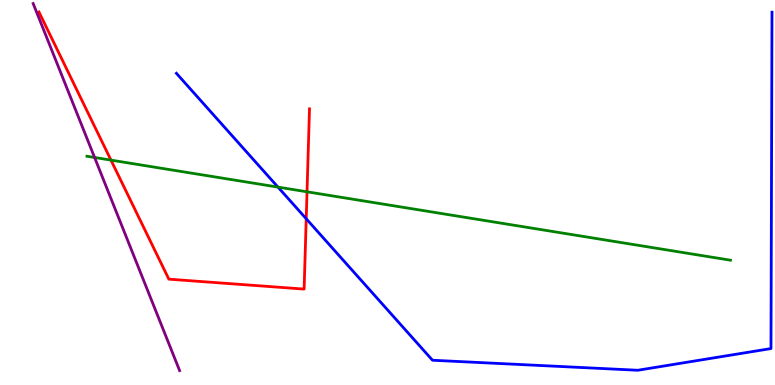[{'lines': ['blue', 'red'], 'intersections': [{'x': 3.95, 'y': 4.32}]}, {'lines': ['green', 'red'], 'intersections': [{'x': 1.43, 'y': 5.84}, {'x': 3.96, 'y': 5.02}]}, {'lines': ['purple', 'red'], 'intersections': []}, {'lines': ['blue', 'green'], 'intersections': [{'x': 3.59, 'y': 5.14}]}, {'lines': ['blue', 'purple'], 'intersections': []}, {'lines': ['green', 'purple'], 'intersections': [{'x': 1.22, 'y': 5.91}]}]